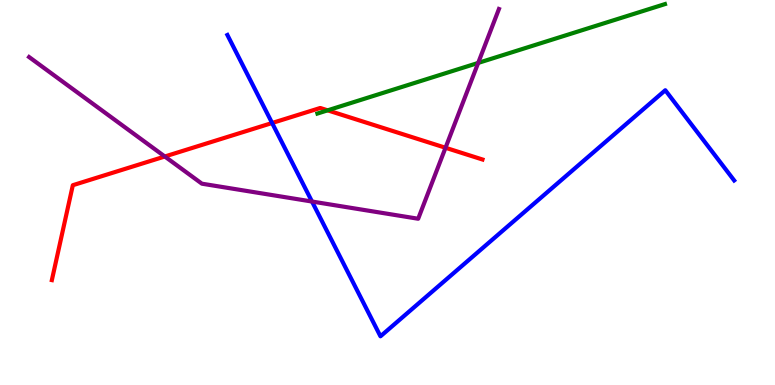[{'lines': ['blue', 'red'], 'intersections': [{'x': 3.51, 'y': 6.81}]}, {'lines': ['green', 'red'], 'intersections': [{'x': 4.23, 'y': 7.13}]}, {'lines': ['purple', 'red'], 'intersections': [{'x': 2.13, 'y': 5.94}, {'x': 5.75, 'y': 6.16}]}, {'lines': ['blue', 'green'], 'intersections': []}, {'lines': ['blue', 'purple'], 'intersections': [{'x': 4.03, 'y': 4.77}]}, {'lines': ['green', 'purple'], 'intersections': [{'x': 6.17, 'y': 8.37}]}]